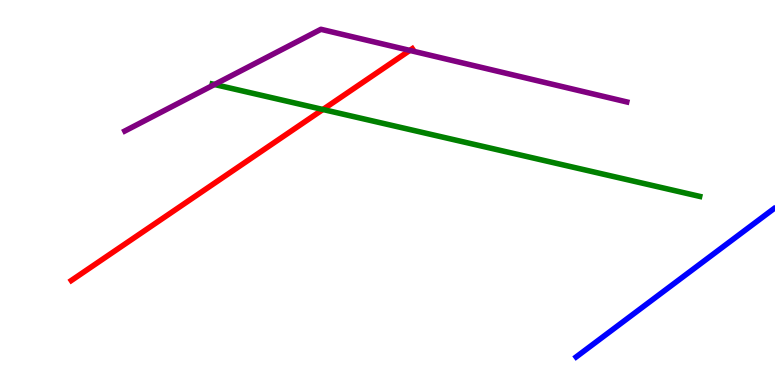[{'lines': ['blue', 'red'], 'intersections': []}, {'lines': ['green', 'red'], 'intersections': [{'x': 4.17, 'y': 7.16}]}, {'lines': ['purple', 'red'], 'intersections': [{'x': 5.29, 'y': 8.69}]}, {'lines': ['blue', 'green'], 'intersections': []}, {'lines': ['blue', 'purple'], 'intersections': []}, {'lines': ['green', 'purple'], 'intersections': [{'x': 2.77, 'y': 7.81}]}]